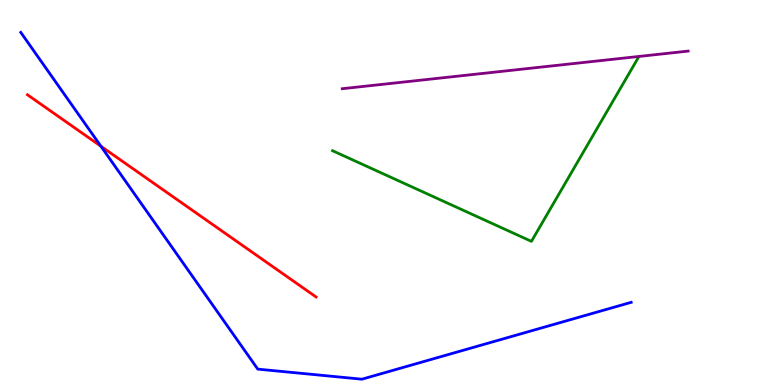[{'lines': ['blue', 'red'], 'intersections': [{'x': 1.3, 'y': 6.2}]}, {'lines': ['green', 'red'], 'intersections': []}, {'lines': ['purple', 'red'], 'intersections': []}, {'lines': ['blue', 'green'], 'intersections': []}, {'lines': ['blue', 'purple'], 'intersections': []}, {'lines': ['green', 'purple'], 'intersections': []}]